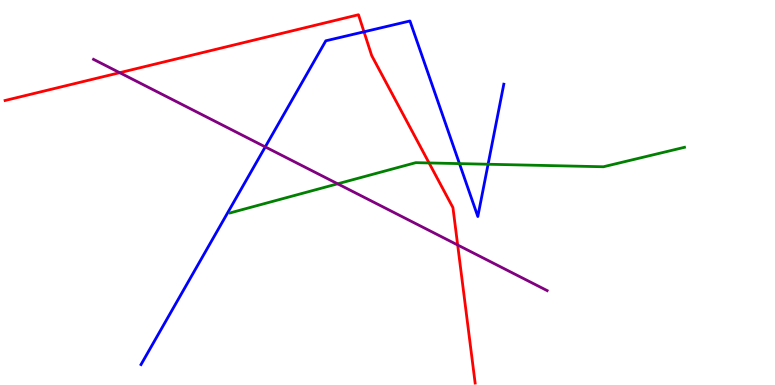[{'lines': ['blue', 'red'], 'intersections': [{'x': 4.7, 'y': 9.17}]}, {'lines': ['green', 'red'], 'intersections': [{'x': 5.54, 'y': 5.77}]}, {'lines': ['purple', 'red'], 'intersections': [{'x': 1.54, 'y': 8.11}, {'x': 5.91, 'y': 3.64}]}, {'lines': ['blue', 'green'], 'intersections': [{'x': 5.93, 'y': 5.75}, {'x': 6.3, 'y': 5.73}]}, {'lines': ['blue', 'purple'], 'intersections': [{'x': 3.42, 'y': 6.18}]}, {'lines': ['green', 'purple'], 'intersections': [{'x': 4.36, 'y': 5.23}]}]